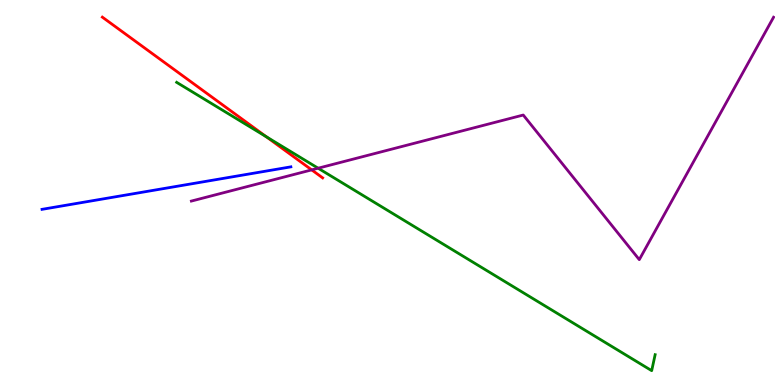[{'lines': ['blue', 'red'], 'intersections': []}, {'lines': ['green', 'red'], 'intersections': [{'x': 3.44, 'y': 6.45}]}, {'lines': ['purple', 'red'], 'intersections': [{'x': 4.02, 'y': 5.59}]}, {'lines': ['blue', 'green'], 'intersections': []}, {'lines': ['blue', 'purple'], 'intersections': []}, {'lines': ['green', 'purple'], 'intersections': [{'x': 4.1, 'y': 5.63}]}]